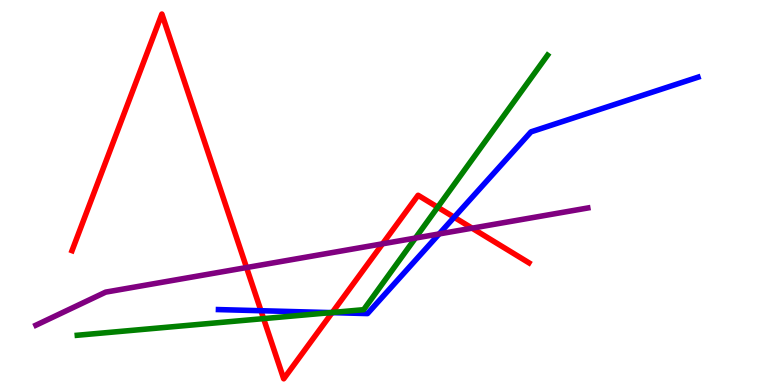[{'lines': ['blue', 'red'], 'intersections': [{'x': 3.37, 'y': 1.93}, {'x': 4.29, 'y': 1.88}, {'x': 5.86, 'y': 4.36}]}, {'lines': ['green', 'red'], 'intersections': [{'x': 3.4, 'y': 1.72}, {'x': 4.29, 'y': 1.88}, {'x': 5.65, 'y': 4.62}]}, {'lines': ['purple', 'red'], 'intersections': [{'x': 3.18, 'y': 3.05}, {'x': 4.94, 'y': 3.67}, {'x': 6.09, 'y': 4.07}]}, {'lines': ['blue', 'green'], 'intersections': [{'x': 4.27, 'y': 1.88}]}, {'lines': ['blue', 'purple'], 'intersections': [{'x': 5.67, 'y': 3.92}]}, {'lines': ['green', 'purple'], 'intersections': [{'x': 5.36, 'y': 3.82}]}]